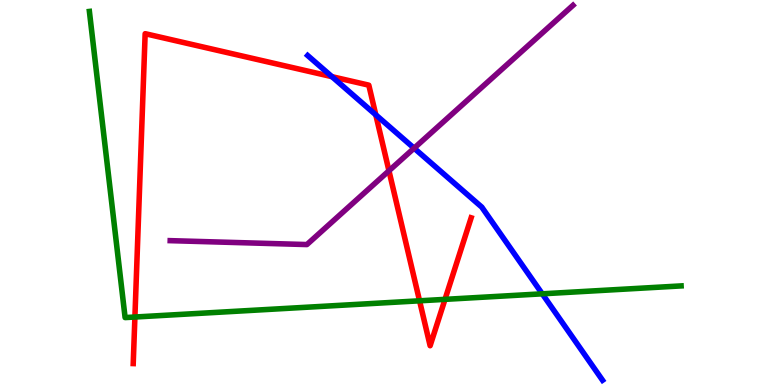[{'lines': ['blue', 'red'], 'intersections': [{'x': 4.28, 'y': 8.01}, {'x': 4.85, 'y': 7.02}]}, {'lines': ['green', 'red'], 'intersections': [{'x': 1.74, 'y': 1.77}, {'x': 5.41, 'y': 2.19}, {'x': 5.74, 'y': 2.22}]}, {'lines': ['purple', 'red'], 'intersections': [{'x': 5.02, 'y': 5.56}]}, {'lines': ['blue', 'green'], 'intersections': [{'x': 7.0, 'y': 2.37}]}, {'lines': ['blue', 'purple'], 'intersections': [{'x': 5.34, 'y': 6.15}]}, {'lines': ['green', 'purple'], 'intersections': []}]